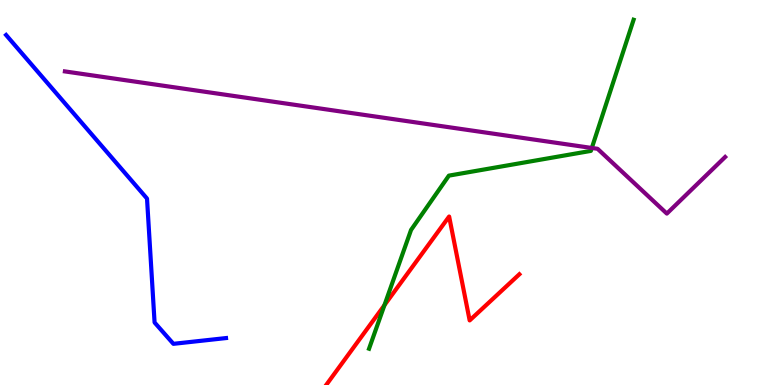[{'lines': ['blue', 'red'], 'intersections': []}, {'lines': ['green', 'red'], 'intersections': [{'x': 4.96, 'y': 2.07}]}, {'lines': ['purple', 'red'], 'intersections': []}, {'lines': ['blue', 'green'], 'intersections': []}, {'lines': ['blue', 'purple'], 'intersections': []}, {'lines': ['green', 'purple'], 'intersections': [{'x': 7.64, 'y': 6.16}]}]